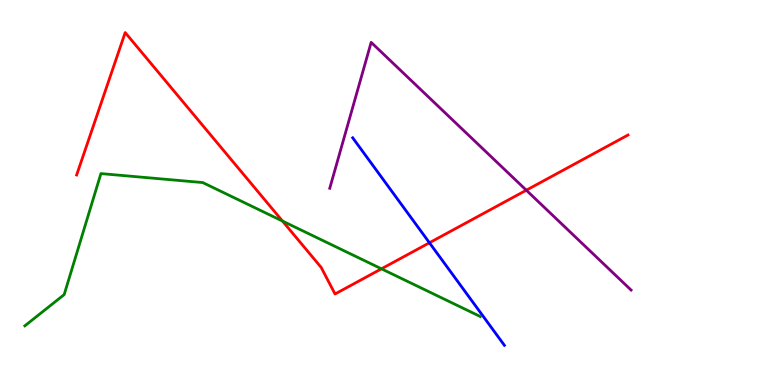[{'lines': ['blue', 'red'], 'intersections': [{'x': 5.54, 'y': 3.69}]}, {'lines': ['green', 'red'], 'intersections': [{'x': 3.64, 'y': 4.26}, {'x': 4.92, 'y': 3.02}]}, {'lines': ['purple', 'red'], 'intersections': [{'x': 6.79, 'y': 5.06}]}, {'lines': ['blue', 'green'], 'intersections': []}, {'lines': ['blue', 'purple'], 'intersections': []}, {'lines': ['green', 'purple'], 'intersections': []}]